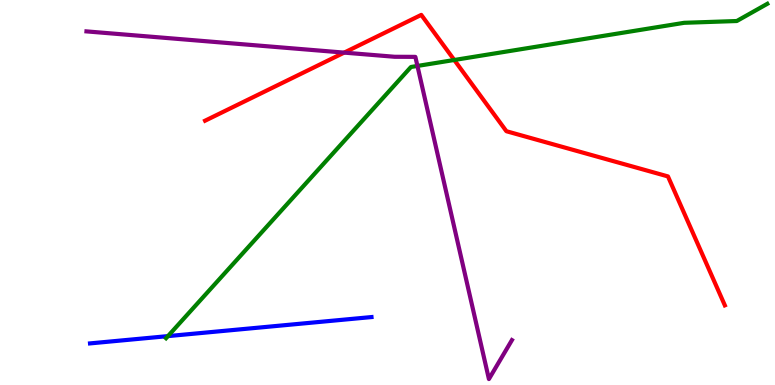[{'lines': ['blue', 'red'], 'intersections': []}, {'lines': ['green', 'red'], 'intersections': [{'x': 5.86, 'y': 8.44}]}, {'lines': ['purple', 'red'], 'intersections': [{'x': 4.44, 'y': 8.63}]}, {'lines': ['blue', 'green'], 'intersections': [{'x': 2.17, 'y': 1.27}]}, {'lines': ['blue', 'purple'], 'intersections': []}, {'lines': ['green', 'purple'], 'intersections': [{'x': 5.39, 'y': 8.29}]}]